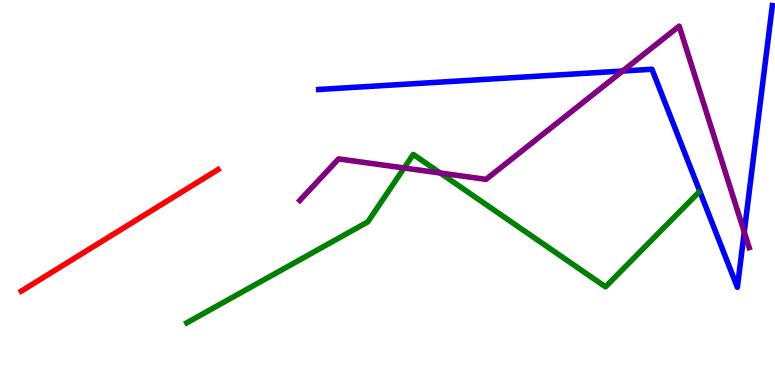[{'lines': ['blue', 'red'], 'intersections': []}, {'lines': ['green', 'red'], 'intersections': []}, {'lines': ['purple', 'red'], 'intersections': []}, {'lines': ['blue', 'green'], 'intersections': []}, {'lines': ['blue', 'purple'], 'intersections': [{'x': 8.03, 'y': 8.15}, {'x': 9.6, 'y': 3.97}]}, {'lines': ['green', 'purple'], 'intersections': [{'x': 5.21, 'y': 5.64}, {'x': 5.68, 'y': 5.51}]}]